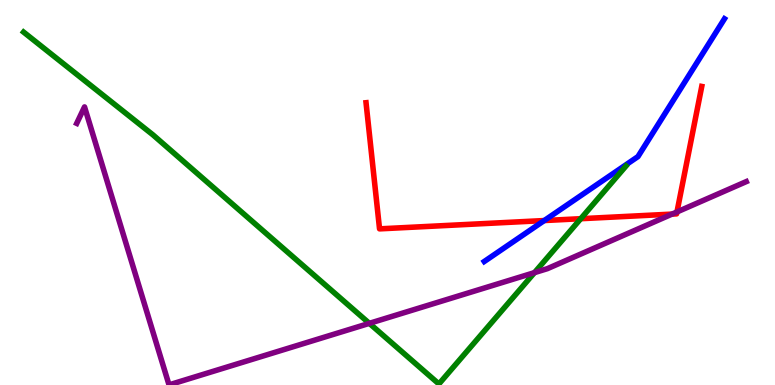[{'lines': ['blue', 'red'], 'intersections': [{'x': 7.02, 'y': 4.27}]}, {'lines': ['green', 'red'], 'intersections': [{'x': 7.49, 'y': 4.32}]}, {'lines': ['purple', 'red'], 'intersections': [{'x': 8.67, 'y': 4.44}, {'x': 8.74, 'y': 4.49}]}, {'lines': ['blue', 'green'], 'intersections': []}, {'lines': ['blue', 'purple'], 'intersections': []}, {'lines': ['green', 'purple'], 'intersections': [{'x': 4.77, 'y': 1.6}, {'x': 6.9, 'y': 2.92}]}]